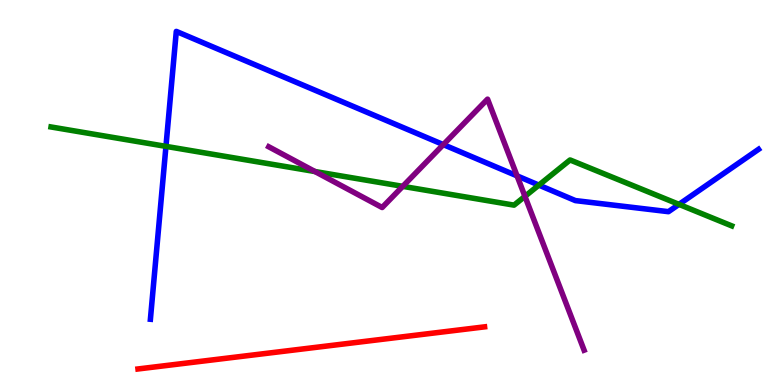[{'lines': ['blue', 'red'], 'intersections': []}, {'lines': ['green', 'red'], 'intersections': []}, {'lines': ['purple', 'red'], 'intersections': []}, {'lines': ['blue', 'green'], 'intersections': [{'x': 2.14, 'y': 6.2}, {'x': 6.95, 'y': 5.19}, {'x': 8.76, 'y': 4.69}]}, {'lines': ['blue', 'purple'], 'intersections': [{'x': 5.72, 'y': 6.24}, {'x': 6.67, 'y': 5.43}]}, {'lines': ['green', 'purple'], 'intersections': [{'x': 4.06, 'y': 5.54}, {'x': 5.2, 'y': 5.16}, {'x': 6.77, 'y': 4.9}]}]